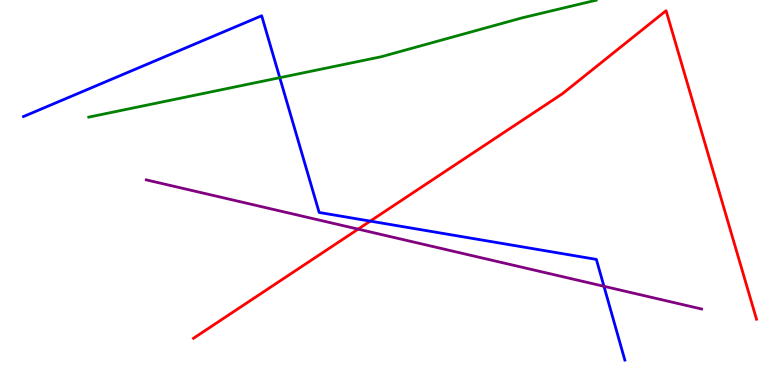[{'lines': ['blue', 'red'], 'intersections': [{'x': 4.78, 'y': 4.26}]}, {'lines': ['green', 'red'], 'intersections': []}, {'lines': ['purple', 'red'], 'intersections': [{'x': 4.62, 'y': 4.05}]}, {'lines': ['blue', 'green'], 'intersections': [{'x': 3.61, 'y': 7.98}]}, {'lines': ['blue', 'purple'], 'intersections': [{'x': 7.79, 'y': 2.56}]}, {'lines': ['green', 'purple'], 'intersections': []}]